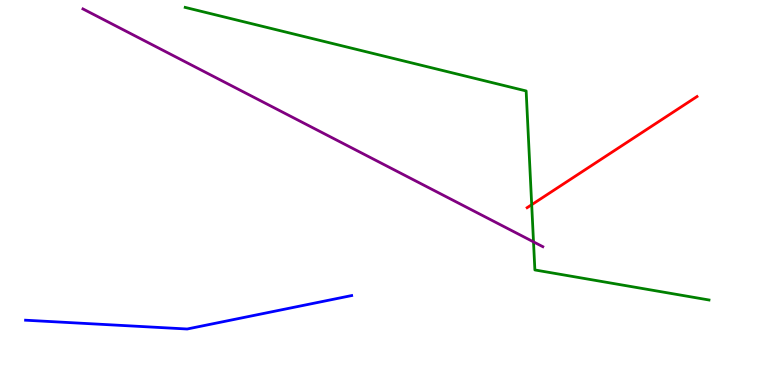[{'lines': ['blue', 'red'], 'intersections': []}, {'lines': ['green', 'red'], 'intersections': [{'x': 6.86, 'y': 4.68}]}, {'lines': ['purple', 'red'], 'intersections': []}, {'lines': ['blue', 'green'], 'intersections': []}, {'lines': ['blue', 'purple'], 'intersections': []}, {'lines': ['green', 'purple'], 'intersections': [{'x': 6.88, 'y': 3.72}]}]